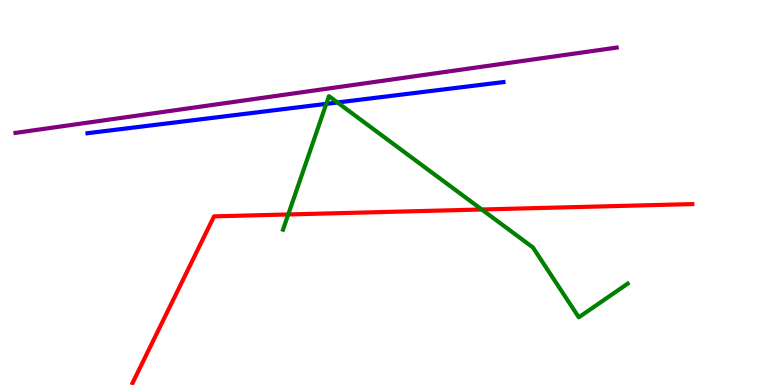[{'lines': ['blue', 'red'], 'intersections': []}, {'lines': ['green', 'red'], 'intersections': [{'x': 3.72, 'y': 4.43}, {'x': 6.22, 'y': 4.56}]}, {'lines': ['purple', 'red'], 'intersections': []}, {'lines': ['blue', 'green'], 'intersections': [{'x': 4.21, 'y': 7.3}, {'x': 4.35, 'y': 7.34}]}, {'lines': ['blue', 'purple'], 'intersections': []}, {'lines': ['green', 'purple'], 'intersections': []}]